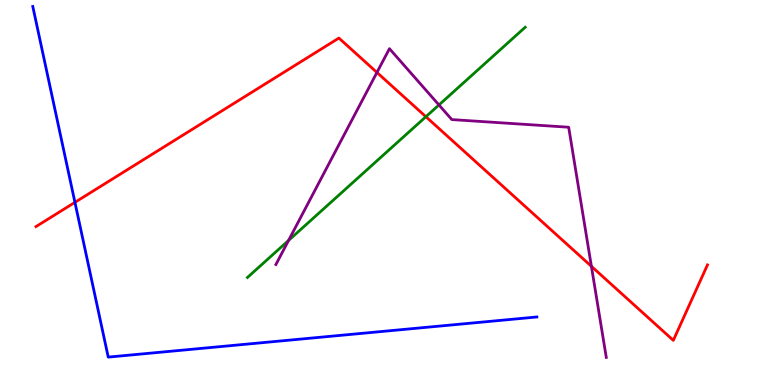[{'lines': ['blue', 'red'], 'intersections': [{'x': 0.967, 'y': 4.74}]}, {'lines': ['green', 'red'], 'intersections': [{'x': 5.5, 'y': 6.97}]}, {'lines': ['purple', 'red'], 'intersections': [{'x': 4.86, 'y': 8.12}, {'x': 7.63, 'y': 3.08}]}, {'lines': ['blue', 'green'], 'intersections': []}, {'lines': ['blue', 'purple'], 'intersections': []}, {'lines': ['green', 'purple'], 'intersections': [{'x': 3.72, 'y': 3.75}, {'x': 5.66, 'y': 7.27}]}]